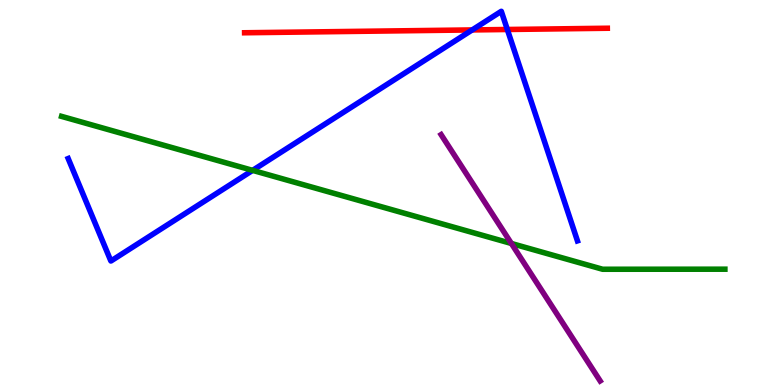[{'lines': ['blue', 'red'], 'intersections': [{'x': 6.09, 'y': 9.22}, {'x': 6.55, 'y': 9.23}]}, {'lines': ['green', 'red'], 'intersections': []}, {'lines': ['purple', 'red'], 'intersections': []}, {'lines': ['blue', 'green'], 'intersections': [{'x': 3.26, 'y': 5.57}]}, {'lines': ['blue', 'purple'], 'intersections': []}, {'lines': ['green', 'purple'], 'intersections': [{'x': 6.6, 'y': 3.68}]}]